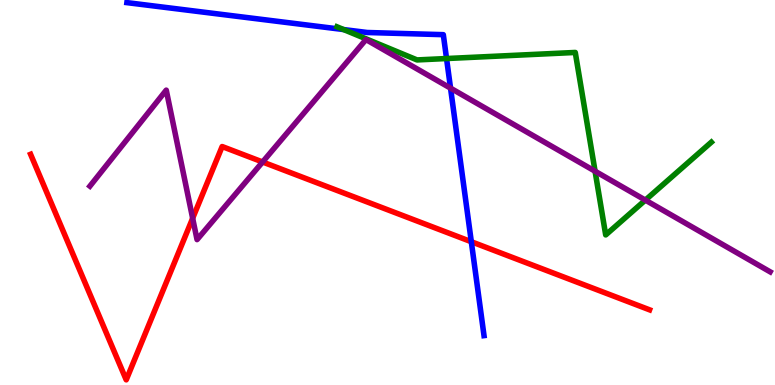[{'lines': ['blue', 'red'], 'intersections': [{'x': 6.08, 'y': 3.72}]}, {'lines': ['green', 'red'], 'intersections': []}, {'lines': ['purple', 'red'], 'intersections': [{'x': 2.49, 'y': 4.33}, {'x': 3.39, 'y': 5.79}]}, {'lines': ['blue', 'green'], 'intersections': [{'x': 4.43, 'y': 9.23}, {'x': 5.76, 'y': 8.48}]}, {'lines': ['blue', 'purple'], 'intersections': [{'x': 5.81, 'y': 7.71}]}, {'lines': ['green', 'purple'], 'intersections': [{'x': 7.68, 'y': 5.55}, {'x': 8.33, 'y': 4.8}]}]